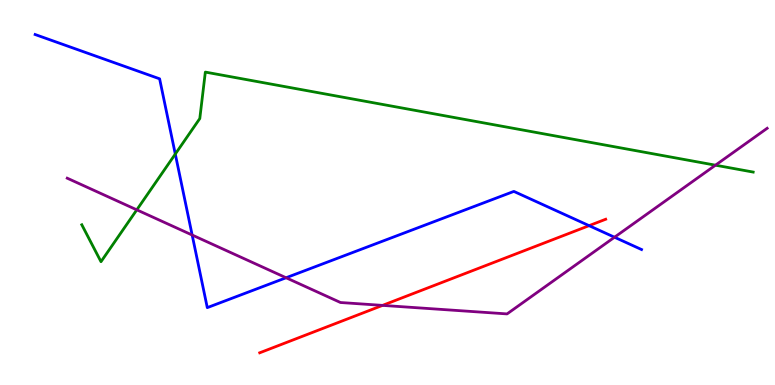[{'lines': ['blue', 'red'], 'intersections': [{'x': 7.6, 'y': 4.14}]}, {'lines': ['green', 'red'], 'intersections': []}, {'lines': ['purple', 'red'], 'intersections': [{'x': 4.94, 'y': 2.07}]}, {'lines': ['blue', 'green'], 'intersections': [{'x': 2.26, 'y': 6.0}]}, {'lines': ['blue', 'purple'], 'intersections': [{'x': 2.48, 'y': 3.9}, {'x': 3.69, 'y': 2.79}, {'x': 7.93, 'y': 3.84}]}, {'lines': ['green', 'purple'], 'intersections': [{'x': 1.77, 'y': 4.55}, {'x': 9.23, 'y': 5.71}]}]